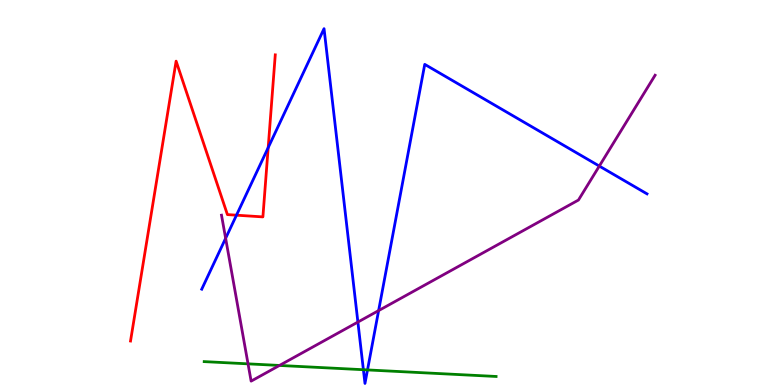[{'lines': ['blue', 'red'], 'intersections': [{'x': 3.05, 'y': 4.41}, {'x': 3.46, 'y': 6.16}]}, {'lines': ['green', 'red'], 'intersections': []}, {'lines': ['purple', 'red'], 'intersections': []}, {'lines': ['blue', 'green'], 'intersections': [{'x': 4.69, 'y': 0.397}, {'x': 4.74, 'y': 0.392}]}, {'lines': ['blue', 'purple'], 'intersections': [{'x': 2.91, 'y': 3.81}, {'x': 4.62, 'y': 1.63}, {'x': 4.89, 'y': 1.93}, {'x': 7.73, 'y': 5.69}]}, {'lines': ['green', 'purple'], 'intersections': [{'x': 3.2, 'y': 0.549}, {'x': 3.61, 'y': 0.508}]}]